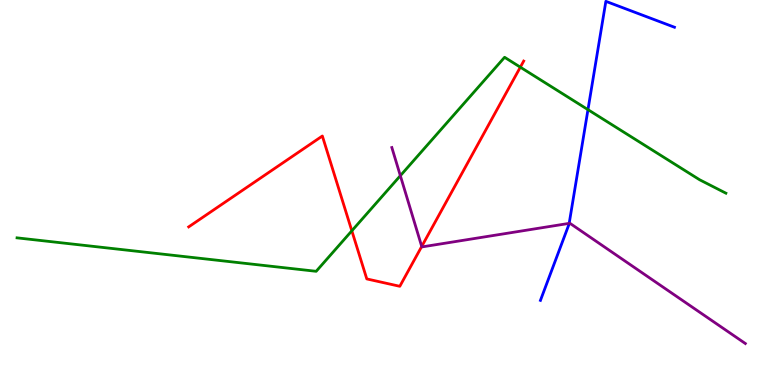[{'lines': ['blue', 'red'], 'intersections': []}, {'lines': ['green', 'red'], 'intersections': [{'x': 4.54, 'y': 4.01}, {'x': 6.71, 'y': 8.26}]}, {'lines': ['purple', 'red'], 'intersections': [{'x': 5.44, 'y': 3.6}]}, {'lines': ['blue', 'green'], 'intersections': [{'x': 7.59, 'y': 7.15}]}, {'lines': ['blue', 'purple'], 'intersections': [{'x': 7.34, 'y': 4.2}]}, {'lines': ['green', 'purple'], 'intersections': [{'x': 5.17, 'y': 5.44}]}]